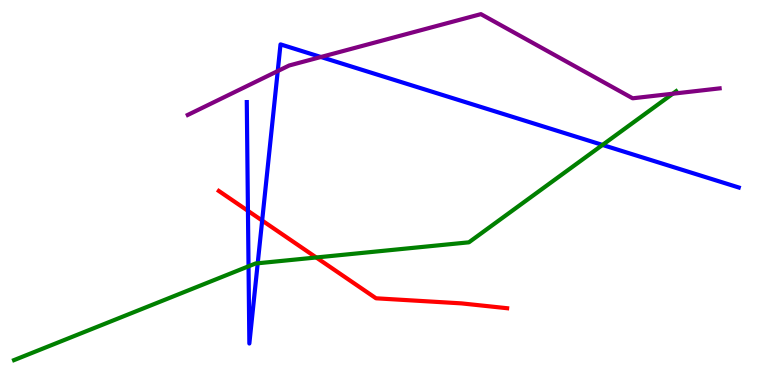[{'lines': ['blue', 'red'], 'intersections': [{'x': 3.2, 'y': 4.52}, {'x': 3.38, 'y': 4.27}]}, {'lines': ['green', 'red'], 'intersections': [{'x': 4.08, 'y': 3.31}]}, {'lines': ['purple', 'red'], 'intersections': []}, {'lines': ['blue', 'green'], 'intersections': [{'x': 3.21, 'y': 3.08}, {'x': 3.33, 'y': 3.16}, {'x': 7.77, 'y': 6.24}]}, {'lines': ['blue', 'purple'], 'intersections': [{'x': 3.58, 'y': 8.15}, {'x': 4.14, 'y': 8.52}]}, {'lines': ['green', 'purple'], 'intersections': [{'x': 8.68, 'y': 7.57}]}]